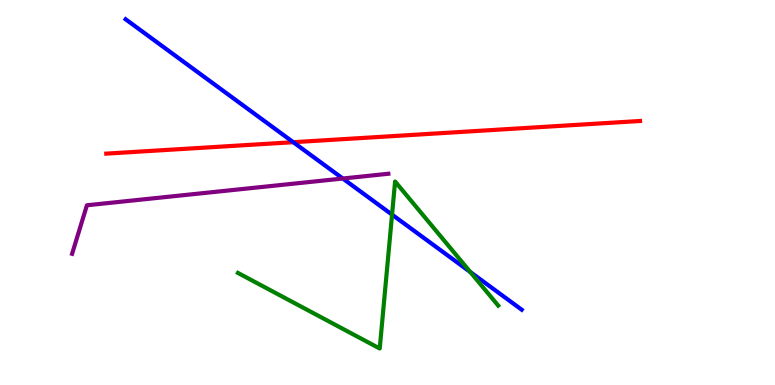[{'lines': ['blue', 'red'], 'intersections': [{'x': 3.78, 'y': 6.31}]}, {'lines': ['green', 'red'], 'intersections': []}, {'lines': ['purple', 'red'], 'intersections': []}, {'lines': ['blue', 'green'], 'intersections': [{'x': 5.06, 'y': 4.43}, {'x': 6.07, 'y': 2.93}]}, {'lines': ['blue', 'purple'], 'intersections': [{'x': 4.42, 'y': 5.36}]}, {'lines': ['green', 'purple'], 'intersections': []}]